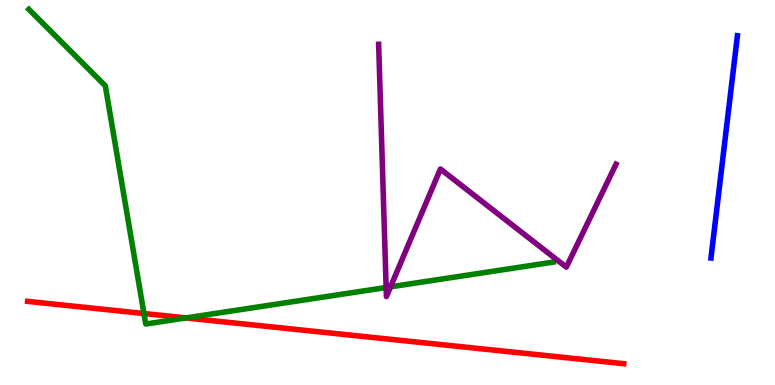[{'lines': ['blue', 'red'], 'intersections': []}, {'lines': ['green', 'red'], 'intersections': [{'x': 1.86, 'y': 1.86}, {'x': 2.4, 'y': 1.74}]}, {'lines': ['purple', 'red'], 'intersections': []}, {'lines': ['blue', 'green'], 'intersections': []}, {'lines': ['blue', 'purple'], 'intersections': []}, {'lines': ['green', 'purple'], 'intersections': [{'x': 4.98, 'y': 2.53}, {'x': 5.04, 'y': 2.55}]}]